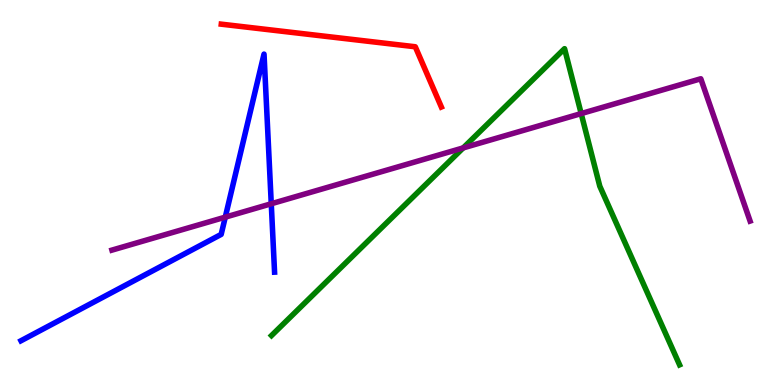[{'lines': ['blue', 'red'], 'intersections': []}, {'lines': ['green', 'red'], 'intersections': []}, {'lines': ['purple', 'red'], 'intersections': []}, {'lines': ['blue', 'green'], 'intersections': []}, {'lines': ['blue', 'purple'], 'intersections': [{'x': 2.91, 'y': 4.36}, {'x': 3.5, 'y': 4.71}]}, {'lines': ['green', 'purple'], 'intersections': [{'x': 5.98, 'y': 6.16}, {'x': 7.5, 'y': 7.05}]}]